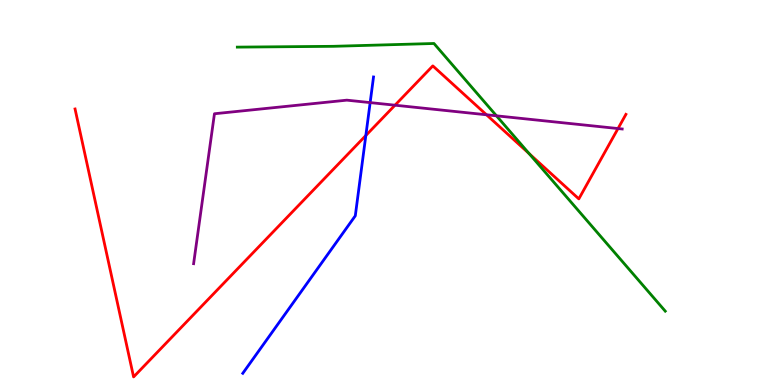[{'lines': ['blue', 'red'], 'intersections': [{'x': 4.72, 'y': 6.48}]}, {'lines': ['green', 'red'], 'intersections': [{'x': 6.83, 'y': 6.01}]}, {'lines': ['purple', 'red'], 'intersections': [{'x': 5.1, 'y': 7.27}, {'x': 6.28, 'y': 7.02}, {'x': 7.97, 'y': 6.66}]}, {'lines': ['blue', 'green'], 'intersections': []}, {'lines': ['blue', 'purple'], 'intersections': [{'x': 4.78, 'y': 7.34}]}, {'lines': ['green', 'purple'], 'intersections': [{'x': 6.41, 'y': 6.99}]}]